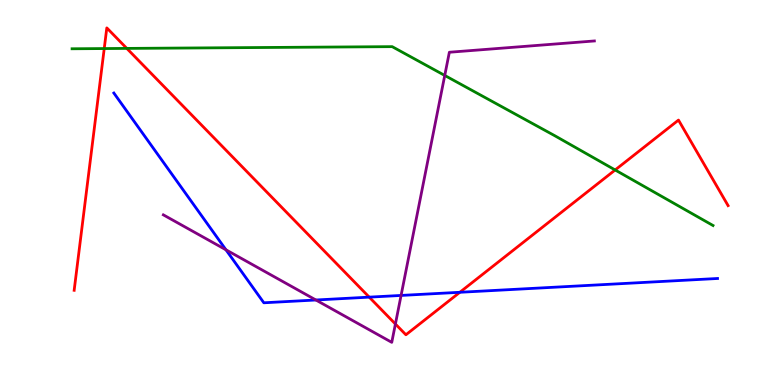[{'lines': ['blue', 'red'], 'intersections': [{'x': 4.76, 'y': 2.28}, {'x': 5.93, 'y': 2.41}]}, {'lines': ['green', 'red'], 'intersections': [{'x': 1.34, 'y': 8.74}, {'x': 1.64, 'y': 8.74}, {'x': 7.94, 'y': 5.59}]}, {'lines': ['purple', 'red'], 'intersections': [{'x': 5.1, 'y': 1.58}]}, {'lines': ['blue', 'green'], 'intersections': []}, {'lines': ['blue', 'purple'], 'intersections': [{'x': 2.92, 'y': 3.51}, {'x': 4.08, 'y': 2.21}, {'x': 5.18, 'y': 2.33}]}, {'lines': ['green', 'purple'], 'intersections': [{'x': 5.74, 'y': 8.04}]}]